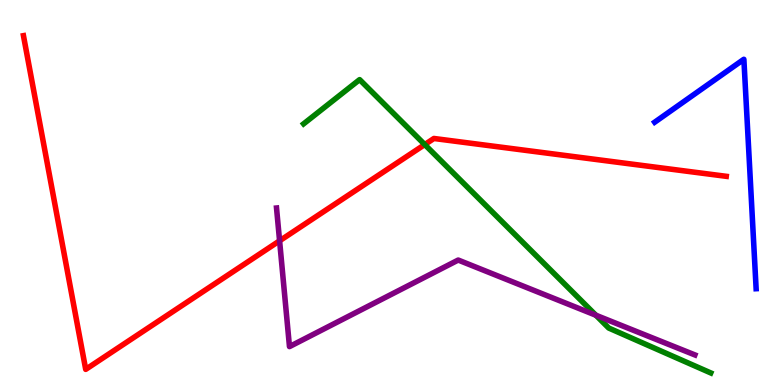[{'lines': ['blue', 'red'], 'intersections': []}, {'lines': ['green', 'red'], 'intersections': [{'x': 5.48, 'y': 6.25}]}, {'lines': ['purple', 'red'], 'intersections': [{'x': 3.61, 'y': 3.75}]}, {'lines': ['blue', 'green'], 'intersections': []}, {'lines': ['blue', 'purple'], 'intersections': []}, {'lines': ['green', 'purple'], 'intersections': [{'x': 7.69, 'y': 1.81}]}]